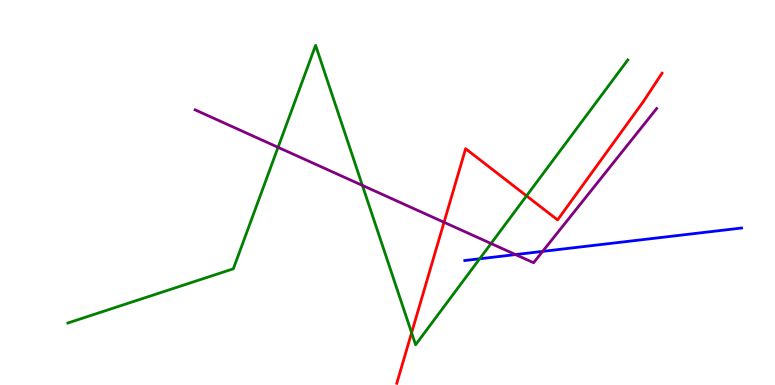[{'lines': ['blue', 'red'], 'intersections': []}, {'lines': ['green', 'red'], 'intersections': [{'x': 5.31, 'y': 1.36}, {'x': 6.79, 'y': 4.91}]}, {'lines': ['purple', 'red'], 'intersections': [{'x': 5.73, 'y': 4.23}]}, {'lines': ['blue', 'green'], 'intersections': [{'x': 6.19, 'y': 3.28}]}, {'lines': ['blue', 'purple'], 'intersections': [{'x': 6.65, 'y': 3.39}, {'x': 7.0, 'y': 3.47}]}, {'lines': ['green', 'purple'], 'intersections': [{'x': 3.59, 'y': 6.17}, {'x': 4.68, 'y': 5.18}, {'x': 6.34, 'y': 3.68}]}]